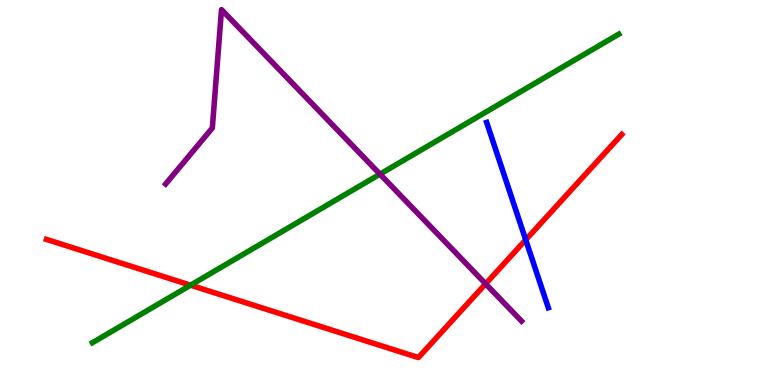[{'lines': ['blue', 'red'], 'intersections': [{'x': 6.78, 'y': 3.77}]}, {'lines': ['green', 'red'], 'intersections': [{'x': 2.46, 'y': 2.59}]}, {'lines': ['purple', 'red'], 'intersections': [{'x': 6.27, 'y': 2.63}]}, {'lines': ['blue', 'green'], 'intersections': []}, {'lines': ['blue', 'purple'], 'intersections': []}, {'lines': ['green', 'purple'], 'intersections': [{'x': 4.9, 'y': 5.48}]}]